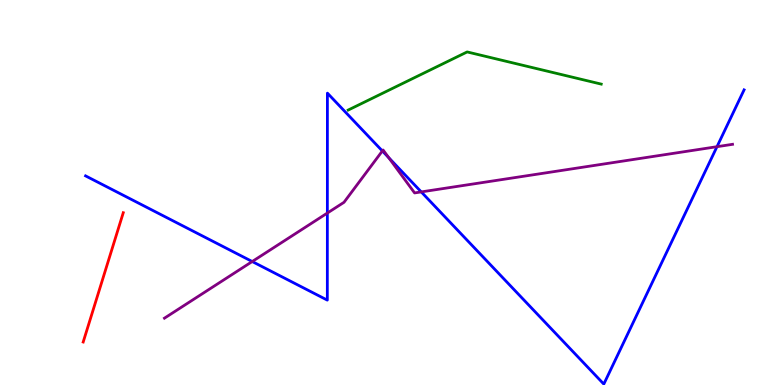[{'lines': ['blue', 'red'], 'intersections': []}, {'lines': ['green', 'red'], 'intersections': []}, {'lines': ['purple', 'red'], 'intersections': []}, {'lines': ['blue', 'green'], 'intersections': []}, {'lines': ['blue', 'purple'], 'intersections': [{'x': 3.25, 'y': 3.21}, {'x': 4.22, 'y': 4.47}, {'x': 4.93, 'y': 6.08}, {'x': 5.02, 'y': 5.91}, {'x': 5.44, 'y': 5.02}, {'x': 9.25, 'y': 6.19}]}, {'lines': ['green', 'purple'], 'intersections': []}]